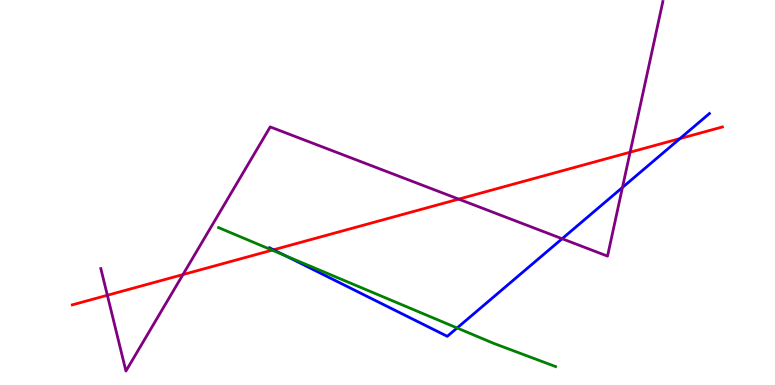[{'lines': ['blue', 'red'], 'intersections': [{'x': 3.53, 'y': 3.51}, {'x': 8.77, 'y': 6.4}]}, {'lines': ['green', 'red'], 'intersections': [{'x': 3.51, 'y': 3.5}]}, {'lines': ['purple', 'red'], 'intersections': [{'x': 1.39, 'y': 2.33}, {'x': 2.36, 'y': 2.87}, {'x': 5.92, 'y': 4.83}, {'x': 8.13, 'y': 6.05}]}, {'lines': ['blue', 'green'], 'intersections': [{'x': 3.68, 'y': 3.36}, {'x': 5.9, 'y': 1.48}]}, {'lines': ['blue', 'purple'], 'intersections': [{'x': 7.25, 'y': 3.8}, {'x': 8.03, 'y': 5.13}]}, {'lines': ['green', 'purple'], 'intersections': []}]